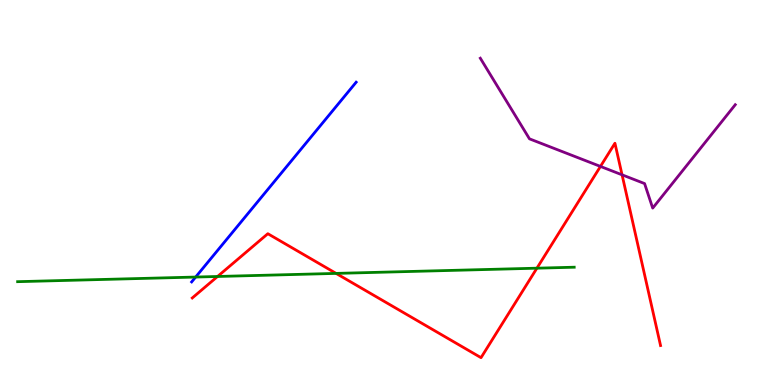[{'lines': ['blue', 'red'], 'intersections': []}, {'lines': ['green', 'red'], 'intersections': [{'x': 2.81, 'y': 2.82}, {'x': 4.34, 'y': 2.9}, {'x': 6.93, 'y': 3.03}]}, {'lines': ['purple', 'red'], 'intersections': [{'x': 7.75, 'y': 5.68}, {'x': 8.03, 'y': 5.46}]}, {'lines': ['blue', 'green'], 'intersections': [{'x': 2.52, 'y': 2.8}]}, {'lines': ['blue', 'purple'], 'intersections': []}, {'lines': ['green', 'purple'], 'intersections': []}]